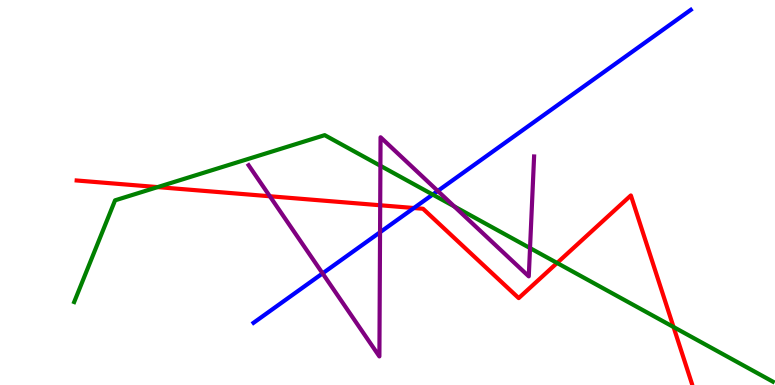[{'lines': ['blue', 'red'], 'intersections': [{'x': 5.34, 'y': 4.6}]}, {'lines': ['green', 'red'], 'intersections': [{'x': 2.03, 'y': 5.14}, {'x': 7.19, 'y': 3.17}, {'x': 8.69, 'y': 1.51}]}, {'lines': ['purple', 'red'], 'intersections': [{'x': 3.48, 'y': 4.9}, {'x': 4.91, 'y': 4.67}]}, {'lines': ['blue', 'green'], 'intersections': [{'x': 5.58, 'y': 4.95}]}, {'lines': ['blue', 'purple'], 'intersections': [{'x': 4.16, 'y': 2.9}, {'x': 4.9, 'y': 3.97}, {'x': 5.65, 'y': 5.04}]}, {'lines': ['green', 'purple'], 'intersections': [{'x': 4.91, 'y': 5.69}, {'x': 5.86, 'y': 4.64}, {'x': 6.84, 'y': 3.56}]}]